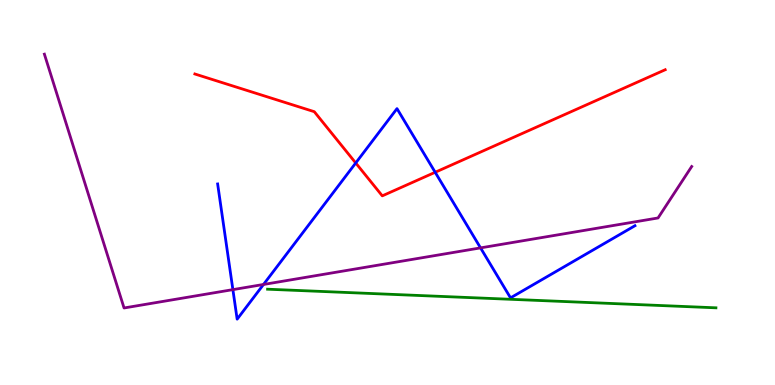[{'lines': ['blue', 'red'], 'intersections': [{'x': 4.59, 'y': 5.77}, {'x': 5.62, 'y': 5.53}]}, {'lines': ['green', 'red'], 'intersections': []}, {'lines': ['purple', 'red'], 'intersections': []}, {'lines': ['blue', 'green'], 'intersections': []}, {'lines': ['blue', 'purple'], 'intersections': [{'x': 3.0, 'y': 2.48}, {'x': 3.4, 'y': 2.61}, {'x': 6.2, 'y': 3.56}]}, {'lines': ['green', 'purple'], 'intersections': []}]